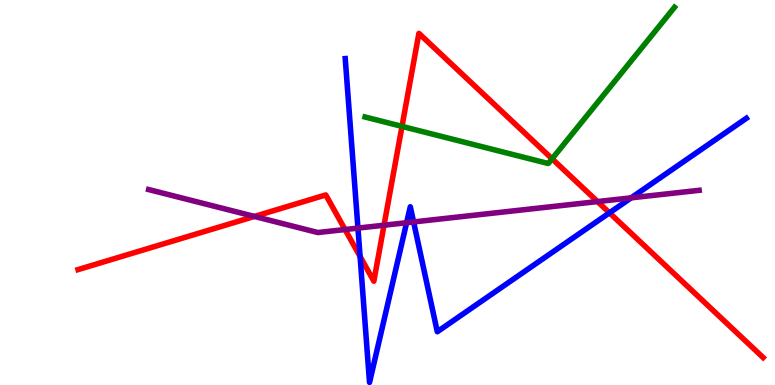[{'lines': ['blue', 'red'], 'intersections': [{'x': 4.65, 'y': 3.34}, {'x': 7.86, 'y': 4.47}]}, {'lines': ['green', 'red'], 'intersections': [{'x': 5.19, 'y': 6.72}, {'x': 7.12, 'y': 5.88}]}, {'lines': ['purple', 'red'], 'intersections': [{'x': 3.28, 'y': 4.38}, {'x': 4.45, 'y': 4.04}, {'x': 4.96, 'y': 4.15}, {'x': 7.71, 'y': 4.76}]}, {'lines': ['blue', 'green'], 'intersections': []}, {'lines': ['blue', 'purple'], 'intersections': [{'x': 4.62, 'y': 4.08}, {'x': 5.25, 'y': 4.22}, {'x': 5.34, 'y': 4.24}, {'x': 8.14, 'y': 4.86}]}, {'lines': ['green', 'purple'], 'intersections': []}]